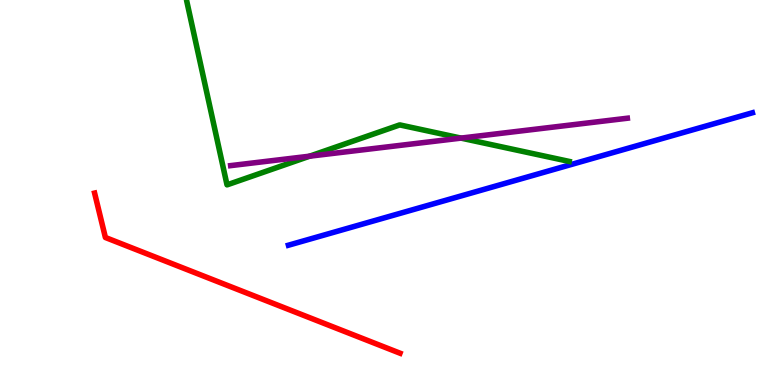[{'lines': ['blue', 'red'], 'intersections': []}, {'lines': ['green', 'red'], 'intersections': []}, {'lines': ['purple', 'red'], 'intersections': []}, {'lines': ['blue', 'green'], 'intersections': []}, {'lines': ['blue', 'purple'], 'intersections': []}, {'lines': ['green', 'purple'], 'intersections': [{'x': 4.0, 'y': 5.94}, {'x': 5.95, 'y': 6.41}]}]